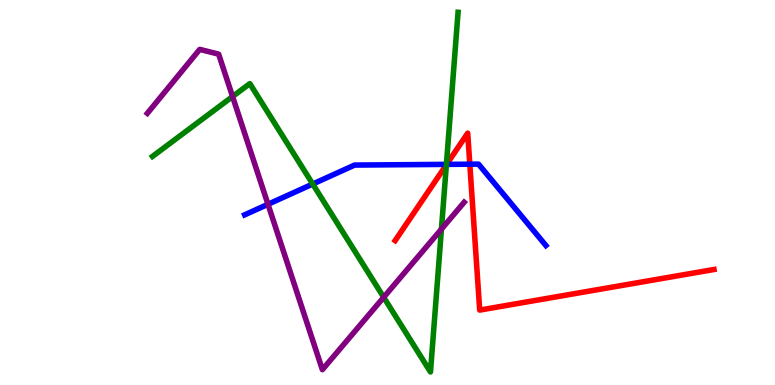[{'lines': ['blue', 'red'], 'intersections': [{'x': 5.76, 'y': 5.73}, {'x': 6.06, 'y': 5.74}]}, {'lines': ['green', 'red'], 'intersections': [{'x': 5.76, 'y': 5.72}]}, {'lines': ['purple', 'red'], 'intersections': []}, {'lines': ['blue', 'green'], 'intersections': [{'x': 4.04, 'y': 5.22}, {'x': 5.76, 'y': 5.73}]}, {'lines': ['blue', 'purple'], 'intersections': [{'x': 3.46, 'y': 4.69}]}, {'lines': ['green', 'purple'], 'intersections': [{'x': 3.0, 'y': 7.49}, {'x': 4.95, 'y': 2.28}, {'x': 5.7, 'y': 4.05}]}]